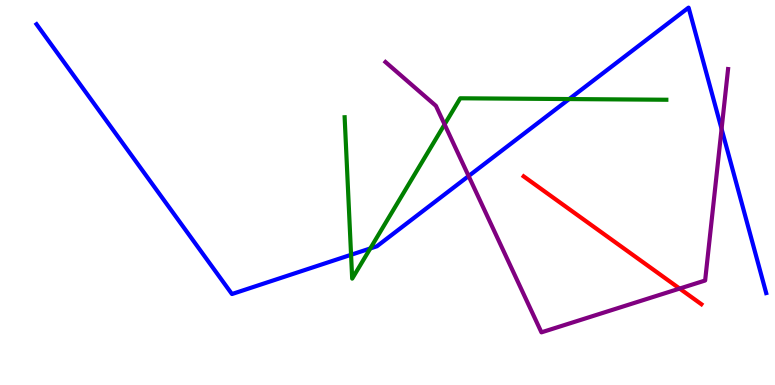[{'lines': ['blue', 'red'], 'intersections': []}, {'lines': ['green', 'red'], 'intersections': []}, {'lines': ['purple', 'red'], 'intersections': [{'x': 8.77, 'y': 2.5}]}, {'lines': ['blue', 'green'], 'intersections': [{'x': 4.53, 'y': 3.38}, {'x': 4.78, 'y': 3.55}, {'x': 7.34, 'y': 7.43}]}, {'lines': ['blue', 'purple'], 'intersections': [{'x': 6.05, 'y': 5.43}, {'x': 9.31, 'y': 6.65}]}, {'lines': ['green', 'purple'], 'intersections': [{'x': 5.74, 'y': 6.77}]}]